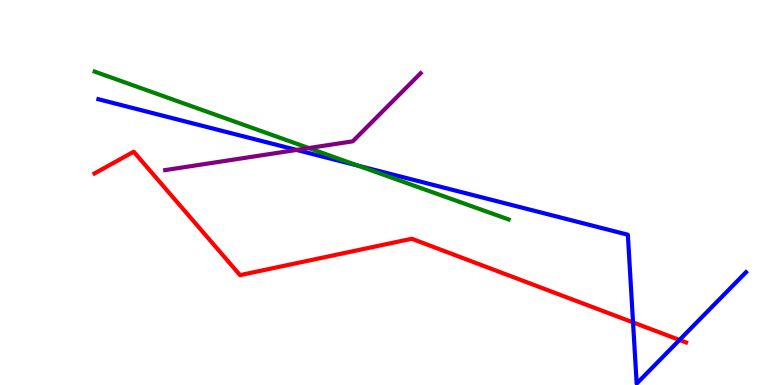[{'lines': ['blue', 'red'], 'intersections': [{'x': 8.17, 'y': 1.63}, {'x': 8.77, 'y': 1.17}]}, {'lines': ['green', 'red'], 'intersections': []}, {'lines': ['purple', 'red'], 'intersections': []}, {'lines': ['blue', 'green'], 'intersections': [{'x': 4.62, 'y': 5.7}]}, {'lines': ['blue', 'purple'], 'intersections': [{'x': 3.83, 'y': 6.11}]}, {'lines': ['green', 'purple'], 'intersections': [{'x': 3.98, 'y': 6.15}]}]